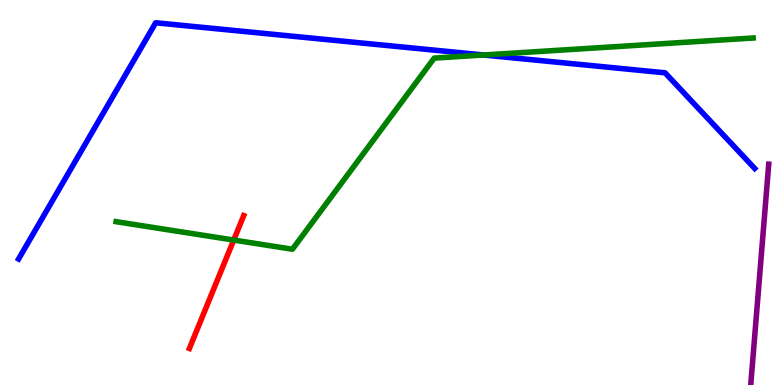[{'lines': ['blue', 'red'], 'intersections': []}, {'lines': ['green', 'red'], 'intersections': [{'x': 3.02, 'y': 3.76}]}, {'lines': ['purple', 'red'], 'intersections': []}, {'lines': ['blue', 'green'], 'intersections': [{'x': 6.24, 'y': 8.57}]}, {'lines': ['blue', 'purple'], 'intersections': []}, {'lines': ['green', 'purple'], 'intersections': []}]